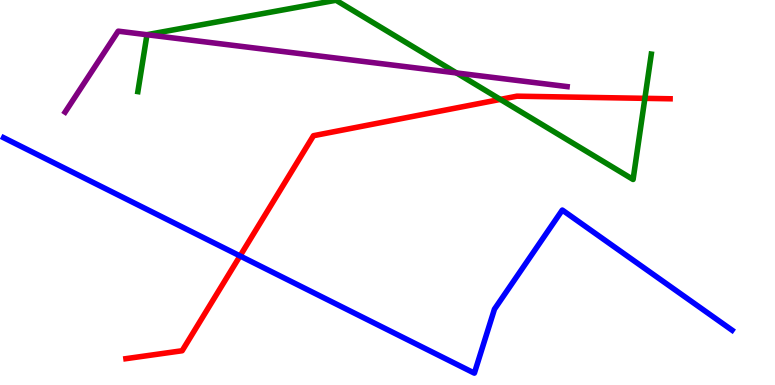[{'lines': ['blue', 'red'], 'intersections': [{'x': 3.1, 'y': 3.35}]}, {'lines': ['green', 'red'], 'intersections': [{'x': 6.46, 'y': 7.42}, {'x': 8.32, 'y': 7.45}]}, {'lines': ['purple', 'red'], 'intersections': []}, {'lines': ['blue', 'green'], 'intersections': []}, {'lines': ['blue', 'purple'], 'intersections': []}, {'lines': ['green', 'purple'], 'intersections': [{'x': 1.9, 'y': 9.1}, {'x': 5.89, 'y': 8.11}]}]